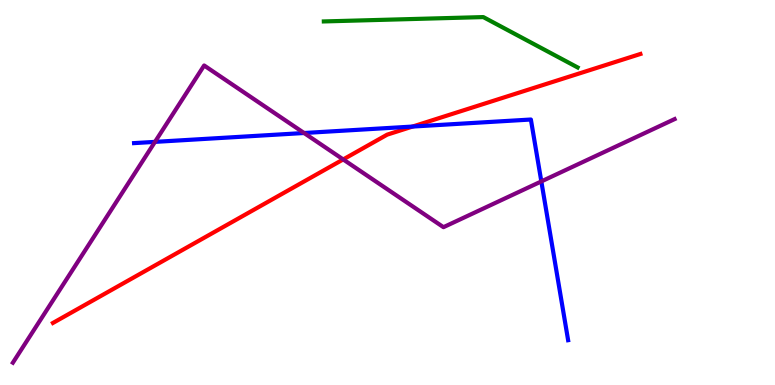[{'lines': ['blue', 'red'], 'intersections': [{'x': 5.32, 'y': 6.71}]}, {'lines': ['green', 'red'], 'intersections': []}, {'lines': ['purple', 'red'], 'intersections': [{'x': 4.43, 'y': 5.86}]}, {'lines': ['blue', 'green'], 'intersections': []}, {'lines': ['blue', 'purple'], 'intersections': [{'x': 2.0, 'y': 6.32}, {'x': 3.92, 'y': 6.55}, {'x': 6.98, 'y': 5.29}]}, {'lines': ['green', 'purple'], 'intersections': []}]